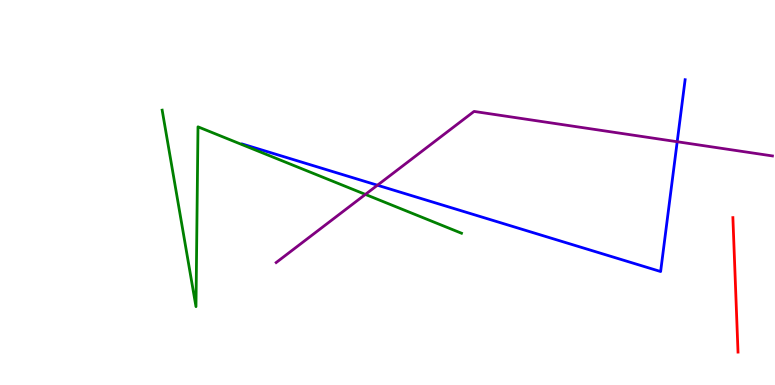[{'lines': ['blue', 'red'], 'intersections': []}, {'lines': ['green', 'red'], 'intersections': []}, {'lines': ['purple', 'red'], 'intersections': []}, {'lines': ['blue', 'green'], 'intersections': []}, {'lines': ['blue', 'purple'], 'intersections': [{'x': 4.87, 'y': 5.19}, {'x': 8.74, 'y': 6.32}]}, {'lines': ['green', 'purple'], 'intersections': [{'x': 4.71, 'y': 4.95}]}]